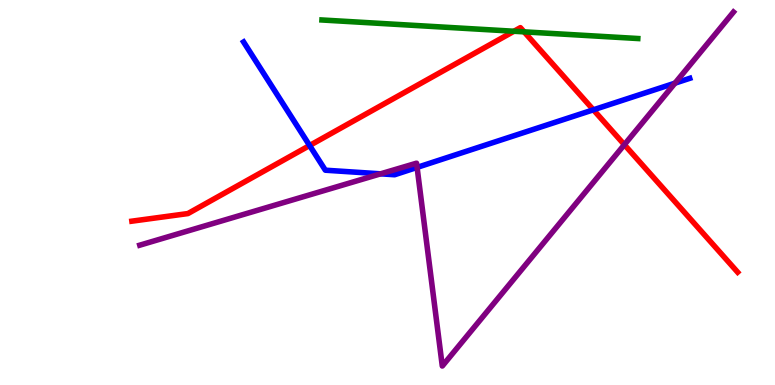[{'lines': ['blue', 'red'], 'intersections': [{'x': 3.99, 'y': 6.22}, {'x': 7.66, 'y': 7.15}]}, {'lines': ['green', 'red'], 'intersections': [{'x': 6.63, 'y': 9.19}, {'x': 6.76, 'y': 9.17}]}, {'lines': ['purple', 'red'], 'intersections': [{'x': 8.06, 'y': 6.24}]}, {'lines': ['blue', 'green'], 'intersections': []}, {'lines': ['blue', 'purple'], 'intersections': [{'x': 4.91, 'y': 5.49}, {'x': 5.38, 'y': 5.65}, {'x': 8.71, 'y': 7.84}]}, {'lines': ['green', 'purple'], 'intersections': []}]